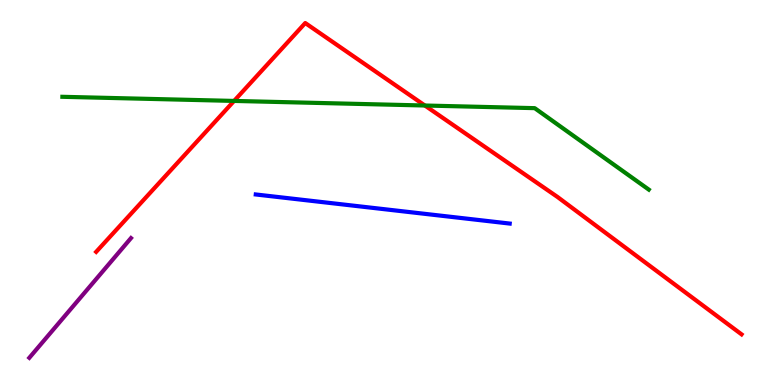[{'lines': ['blue', 'red'], 'intersections': []}, {'lines': ['green', 'red'], 'intersections': [{'x': 3.02, 'y': 7.38}, {'x': 5.48, 'y': 7.26}]}, {'lines': ['purple', 'red'], 'intersections': []}, {'lines': ['blue', 'green'], 'intersections': []}, {'lines': ['blue', 'purple'], 'intersections': []}, {'lines': ['green', 'purple'], 'intersections': []}]